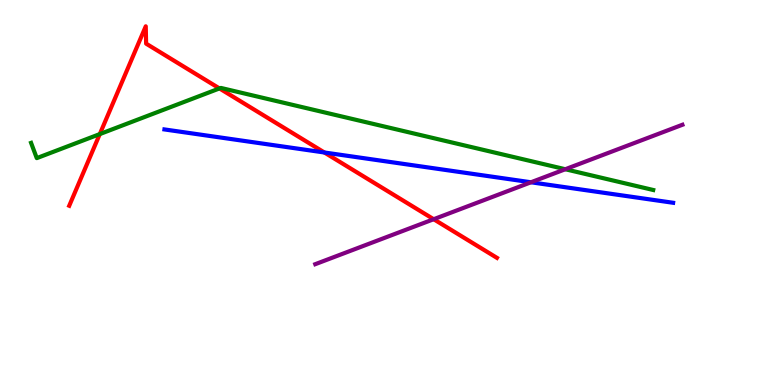[{'lines': ['blue', 'red'], 'intersections': [{'x': 4.19, 'y': 6.04}]}, {'lines': ['green', 'red'], 'intersections': [{'x': 1.29, 'y': 6.52}, {'x': 2.83, 'y': 7.7}]}, {'lines': ['purple', 'red'], 'intersections': [{'x': 5.6, 'y': 4.31}]}, {'lines': ['blue', 'green'], 'intersections': []}, {'lines': ['blue', 'purple'], 'intersections': [{'x': 6.85, 'y': 5.27}]}, {'lines': ['green', 'purple'], 'intersections': [{'x': 7.29, 'y': 5.6}]}]